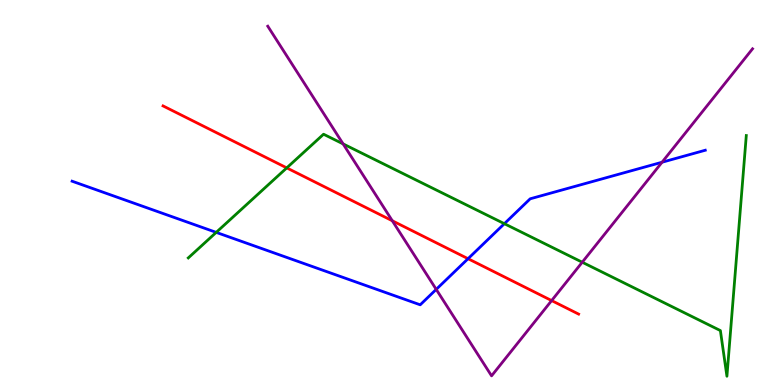[{'lines': ['blue', 'red'], 'intersections': [{'x': 6.04, 'y': 3.28}]}, {'lines': ['green', 'red'], 'intersections': [{'x': 3.7, 'y': 5.64}]}, {'lines': ['purple', 'red'], 'intersections': [{'x': 5.06, 'y': 4.27}, {'x': 7.12, 'y': 2.19}]}, {'lines': ['blue', 'green'], 'intersections': [{'x': 2.79, 'y': 3.96}, {'x': 6.51, 'y': 4.19}]}, {'lines': ['blue', 'purple'], 'intersections': [{'x': 5.63, 'y': 2.48}, {'x': 8.54, 'y': 5.79}]}, {'lines': ['green', 'purple'], 'intersections': [{'x': 4.43, 'y': 6.26}, {'x': 7.51, 'y': 3.19}]}]